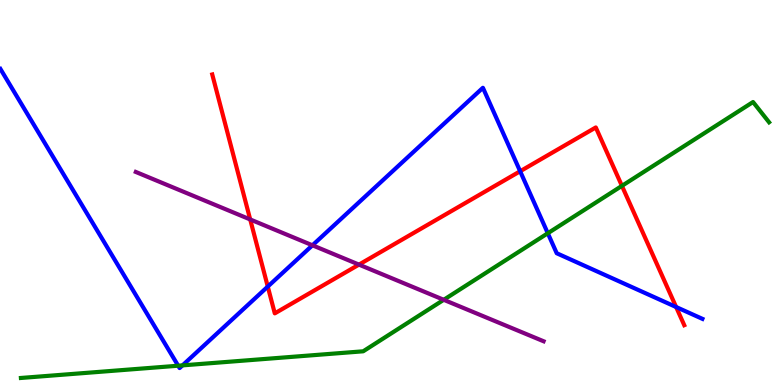[{'lines': ['blue', 'red'], 'intersections': [{'x': 3.46, 'y': 2.56}, {'x': 6.71, 'y': 5.55}, {'x': 8.72, 'y': 2.03}]}, {'lines': ['green', 'red'], 'intersections': [{'x': 8.02, 'y': 5.17}]}, {'lines': ['purple', 'red'], 'intersections': [{'x': 3.23, 'y': 4.3}, {'x': 4.63, 'y': 3.13}]}, {'lines': ['blue', 'green'], 'intersections': [{'x': 2.3, 'y': 0.501}, {'x': 2.35, 'y': 0.51}, {'x': 7.07, 'y': 3.94}]}, {'lines': ['blue', 'purple'], 'intersections': [{'x': 4.03, 'y': 3.63}]}, {'lines': ['green', 'purple'], 'intersections': [{'x': 5.73, 'y': 2.21}]}]